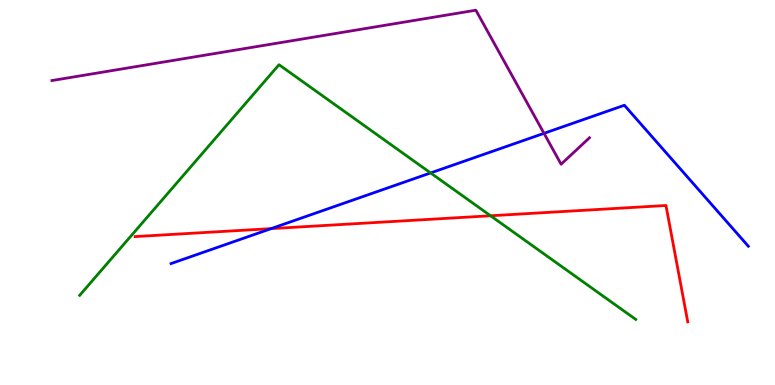[{'lines': ['blue', 'red'], 'intersections': [{'x': 3.5, 'y': 4.06}]}, {'lines': ['green', 'red'], 'intersections': [{'x': 6.33, 'y': 4.4}]}, {'lines': ['purple', 'red'], 'intersections': []}, {'lines': ['blue', 'green'], 'intersections': [{'x': 5.56, 'y': 5.51}]}, {'lines': ['blue', 'purple'], 'intersections': [{'x': 7.02, 'y': 6.54}]}, {'lines': ['green', 'purple'], 'intersections': []}]